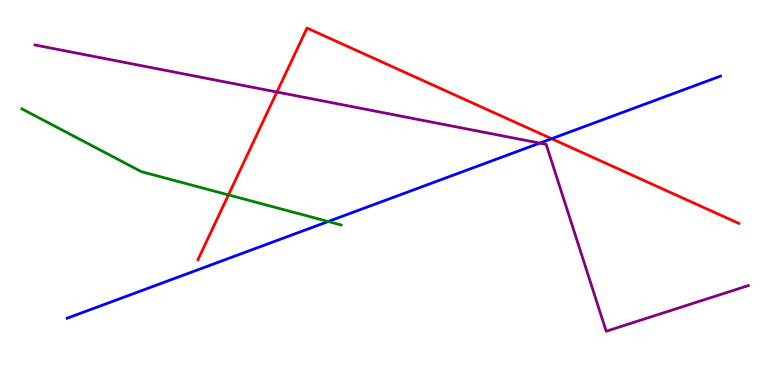[{'lines': ['blue', 'red'], 'intersections': [{'x': 7.12, 'y': 6.4}]}, {'lines': ['green', 'red'], 'intersections': [{'x': 2.95, 'y': 4.94}]}, {'lines': ['purple', 'red'], 'intersections': [{'x': 3.57, 'y': 7.61}]}, {'lines': ['blue', 'green'], 'intersections': [{'x': 4.23, 'y': 4.25}]}, {'lines': ['blue', 'purple'], 'intersections': [{'x': 6.96, 'y': 6.28}]}, {'lines': ['green', 'purple'], 'intersections': []}]